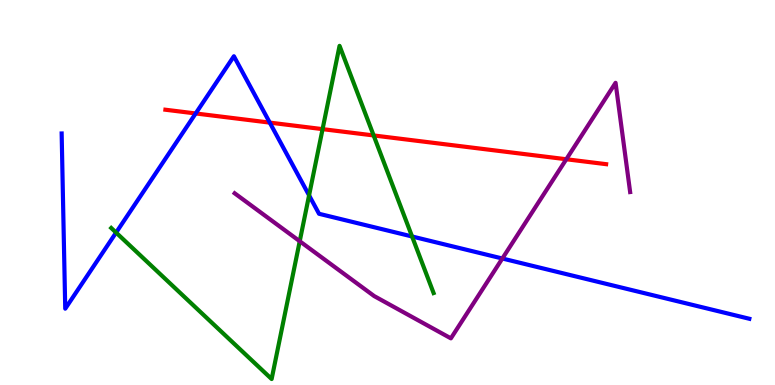[{'lines': ['blue', 'red'], 'intersections': [{'x': 2.52, 'y': 7.05}, {'x': 3.48, 'y': 6.82}]}, {'lines': ['green', 'red'], 'intersections': [{'x': 4.16, 'y': 6.65}, {'x': 4.82, 'y': 6.48}]}, {'lines': ['purple', 'red'], 'intersections': [{'x': 7.31, 'y': 5.86}]}, {'lines': ['blue', 'green'], 'intersections': [{'x': 1.5, 'y': 3.96}, {'x': 3.99, 'y': 4.93}, {'x': 5.32, 'y': 3.86}]}, {'lines': ['blue', 'purple'], 'intersections': [{'x': 6.48, 'y': 3.29}]}, {'lines': ['green', 'purple'], 'intersections': [{'x': 3.87, 'y': 3.73}]}]